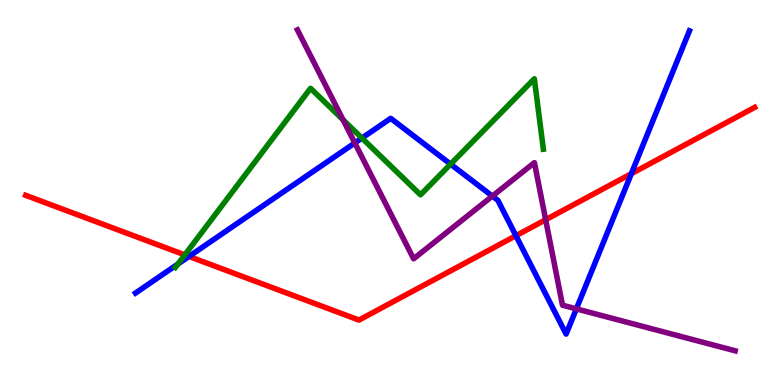[{'lines': ['blue', 'red'], 'intersections': [{'x': 2.44, 'y': 3.34}, {'x': 6.66, 'y': 3.88}, {'x': 8.15, 'y': 5.49}]}, {'lines': ['green', 'red'], 'intersections': [{'x': 2.38, 'y': 3.38}]}, {'lines': ['purple', 'red'], 'intersections': [{'x': 7.04, 'y': 4.29}]}, {'lines': ['blue', 'green'], 'intersections': [{'x': 2.3, 'y': 3.14}, {'x': 4.67, 'y': 6.41}, {'x': 5.81, 'y': 5.74}]}, {'lines': ['blue', 'purple'], 'intersections': [{'x': 4.58, 'y': 6.29}, {'x': 6.35, 'y': 4.91}, {'x': 7.44, 'y': 1.98}]}, {'lines': ['green', 'purple'], 'intersections': [{'x': 4.43, 'y': 6.89}]}]